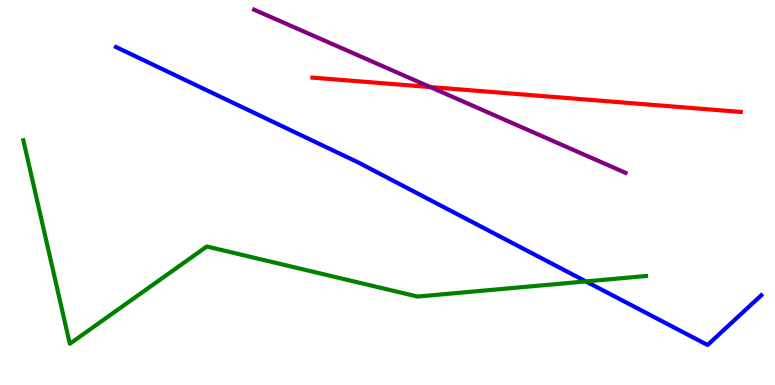[{'lines': ['blue', 'red'], 'intersections': []}, {'lines': ['green', 'red'], 'intersections': []}, {'lines': ['purple', 'red'], 'intersections': [{'x': 5.55, 'y': 7.74}]}, {'lines': ['blue', 'green'], 'intersections': [{'x': 7.56, 'y': 2.69}]}, {'lines': ['blue', 'purple'], 'intersections': []}, {'lines': ['green', 'purple'], 'intersections': []}]